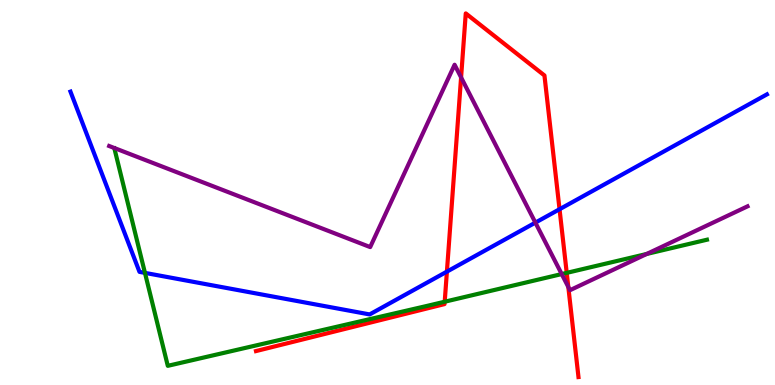[{'lines': ['blue', 'red'], 'intersections': [{'x': 5.77, 'y': 2.94}, {'x': 7.22, 'y': 4.57}]}, {'lines': ['green', 'red'], 'intersections': [{'x': 5.74, 'y': 2.16}, {'x': 7.31, 'y': 2.91}]}, {'lines': ['purple', 'red'], 'intersections': [{'x': 5.95, 'y': 7.99}, {'x': 7.33, 'y': 2.55}]}, {'lines': ['blue', 'green'], 'intersections': [{'x': 1.87, 'y': 2.91}]}, {'lines': ['blue', 'purple'], 'intersections': [{'x': 6.91, 'y': 4.22}]}, {'lines': ['green', 'purple'], 'intersections': [{'x': 7.25, 'y': 2.88}, {'x': 8.34, 'y': 3.4}]}]